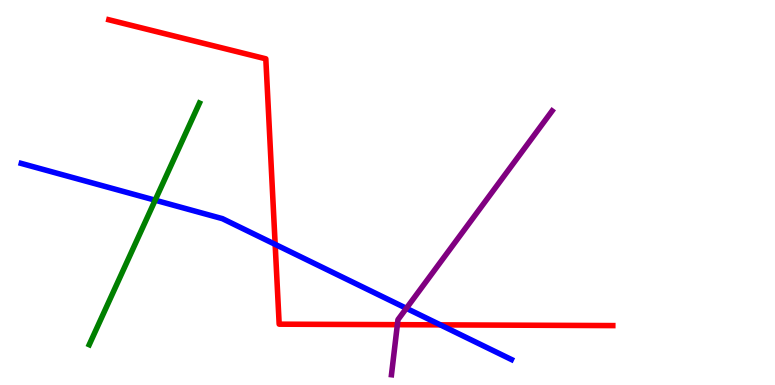[{'lines': ['blue', 'red'], 'intersections': [{'x': 3.55, 'y': 3.65}, {'x': 5.68, 'y': 1.56}]}, {'lines': ['green', 'red'], 'intersections': []}, {'lines': ['purple', 'red'], 'intersections': [{'x': 5.13, 'y': 1.57}]}, {'lines': ['blue', 'green'], 'intersections': [{'x': 2.0, 'y': 4.8}]}, {'lines': ['blue', 'purple'], 'intersections': [{'x': 5.24, 'y': 1.99}]}, {'lines': ['green', 'purple'], 'intersections': []}]